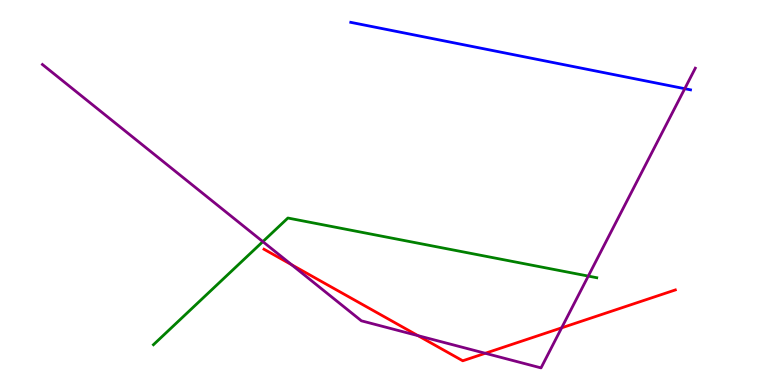[{'lines': ['blue', 'red'], 'intersections': []}, {'lines': ['green', 'red'], 'intersections': []}, {'lines': ['purple', 'red'], 'intersections': [{'x': 3.76, 'y': 3.12}, {'x': 5.39, 'y': 1.28}, {'x': 6.26, 'y': 0.824}, {'x': 7.25, 'y': 1.48}]}, {'lines': ['blue', 'green'], 'intersections': []}, {'lines': ['blue', 'purple'], 'intersections': [{'x': 8.84, 'y': 7.7}]}, {'lines': ['green', 'purple'], 'intersections': [{'x': 3.39, 'y': 3.72}, {'x': 7.59, 'y': 2.83}]}]